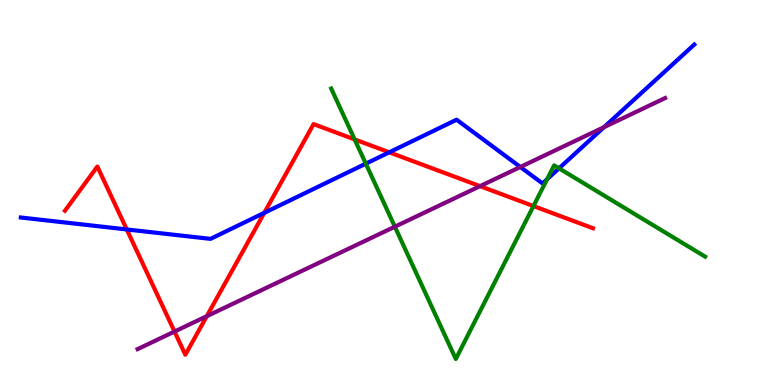[{'lines': ['blue', 'red'], 'intersections': [{'x': 1.64, 'y': 4.04}, {'x': 3.41, 'y': 4.47}, {'x': 5.02, 'y': 6.04}]}, {'lines': ['green', 'red'], 'intersections': [{'x': 4.58, 'y': 6.38}, {'x': 6.88, 'y': 4.65}]}, {'lines': ['purple', 'red'], 'intersections': [{'x': 2.25, 'y': 1.39}, {'x': 2.67, 'y': 1.79}, {'x': 6.19, 'y': 5.16}]}, {'lines': ['blue', 'green'], 'intersections': [{'x': 4.72, 'y': 5.75}, {'x': 7.06, 'y': 5.34}, {'x': 7.21, 'y': 5.63}]}, {'lines': ['blue', 'purple'], 'intersections': [{'x': 6.71, 'y': 5.66}, {'x': 7.79, 'y': 6.7}]}, {'lines': ['green', 'purple'], 'intersections': [{'x': 5.09, 'y': 4.11}]}]